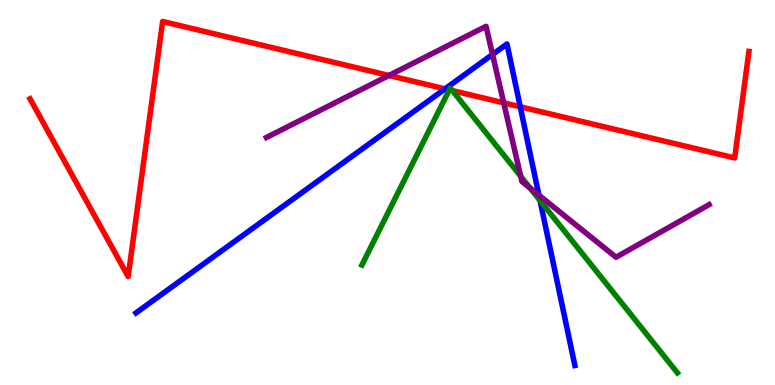[{'lines': ['blue', 'red'], 'intersections': [{'x': 5.74, 'y': 7.69}, {'x': 6.71, 'y': 7.23}]}, {'lines': ['green', 'red'], 'intersections': [{'x': 5.8, 'y': 7.67}, {'x': 5.84, 'y': 7.65}]}, {'lines': ['purple', 'red'], 'intersections': [{'x': 5.02, 'y': 8.04}, {'x': 6.5, 'y': 7.33}]}, {'lines': ['blue', 'green'], 'intersections': [{'x': 6.97, 'y': 4.79}]}, {'lines': ['blue', 'purple'], 'intersections': [{'x': 6.36, 'y': 8.59}, {'x': 6.95, 'y': 4.93}]}, {'lines': ['green', 'purple'], 'intersections': [{'x': 6.72, 'y': 5.42}, {'x': 6.84, 'y': 5.12}]}]